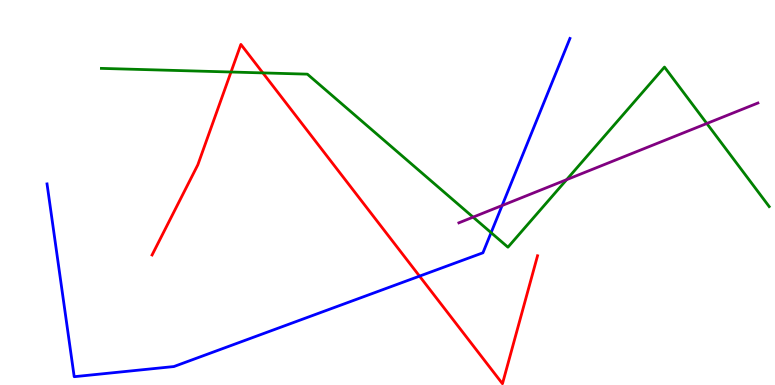[{'lines': ['blue', 'red'], 'intersections': [{'x': 5.41, 'y': 2.83}]}, {'lines': ['green', 'red'], 'intersections': [{'x': 2.98, 'y': 8.13}, {'x': 3.39, 'y': 8.11}]}, {'lines': ['purple', 'red'], 'intersections': []}, {'lines': ['blue', 'green'], 'intersections': [{'x': 6.34, 'y': 3.96}]}, {'lines': ['blue', 'purple'], 'intersections': [{'x': 6.48, 'y': 4.66}]}, {'lines': ['green', 'purple'], 'intersections': [{'x': 6.1, 'y': 4.36}, {'x': 7.31, 'y': 5.33}, {'x': 9.12, 'y': 6.79}]}]